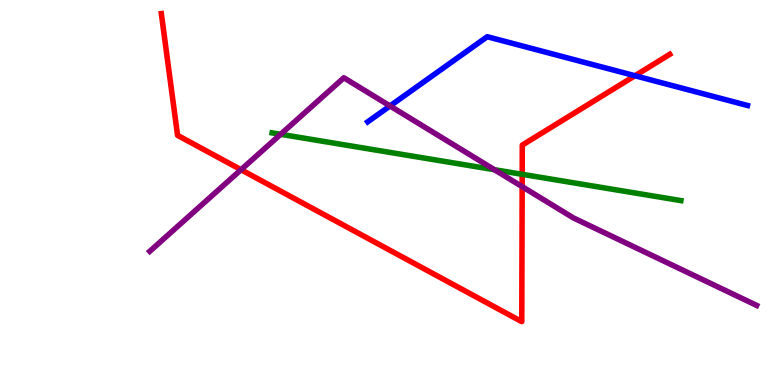[{'lines': ['blue', 'red'], 'intersections': [{'x': 8.19, 'y': 8.03}]}, {'lines': ['green', 'red'], 'intersections': [{'x': 6.74, 'y': 5.47}]}, {'lines': ['purple', 'red'], 'intersections': [{'x': 3.11, 'y': 5.59}, {'x': 6.74, 'y': 5.15}]}, {'lines': ['blue', 'green'], 'intersections': []}, {'lines': ['blue', 'purple'], 'intersections': [{'x': 5.03, 'y': 7.25}]}, {'lines': ['green', 'purple'], 'intersections': [{'x': 3.62, 'y': 6.51}, {'x': 6.38, 'y': 5.59}]}]